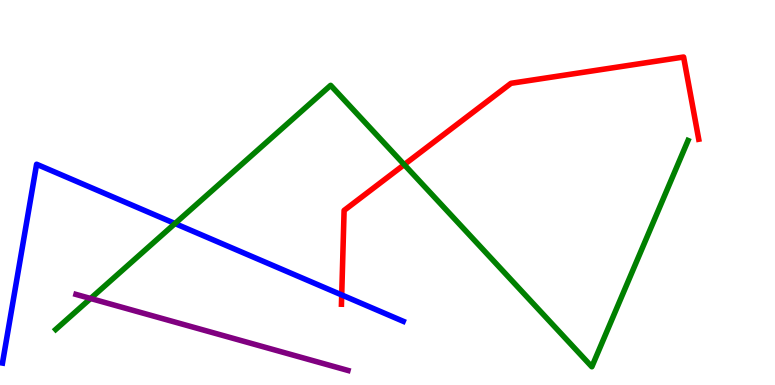[{'lines': ['blue', 'red'], 'intersections': [{'x': 4.41, 'y': 2.34}]}, {'lines': ['green', 'red'], 'intersections': [{'x': 5.22, 'y': 5.72}]}, {'lines': ['purple', 'red'], 'intersections': []}, {'lines': ['blue', 'green'], 'intersections': [{'x': 2.26, 'y': 4.19}]}, {'lines': ['blue', 'purple'], 'intersections': []}, {'lines': ['green', 'purple'], 'intersections': [{'x': 1.17, 'y': 2.25}]}]